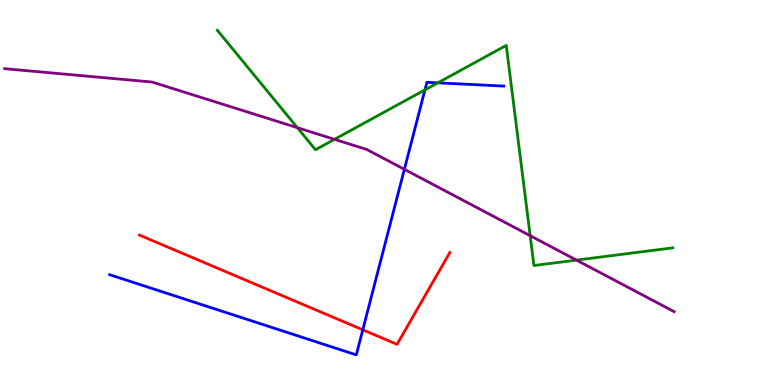[{'lines': ['blue', 'red'], 'intersections': [{'x': 4.68, 'y': 1.43}]}, {'lines': ['green', 'red'], 'intersections': []}, {'lines': ['purple', 'red'], 'intersections': []}, {'lines': ['blue', 'green'], 'intersections': [{'x': 5.48, 'y': 7.67}, {'x': 5.65, 'y': 7.85}]}, {'lines': ['blue', 'purple'], 'intersections': [{'x': 5.22, 'y': 5.6}]}, {'lines': ['green', 'purple'], 'intersections': [{'x': 3.84, 'y': 6.68}, {'x': 4.32, 'y': 6.38}, {'x': 6.84, 'y': 3.88}, {'x': 7.44, 'y': 3.24}]}]